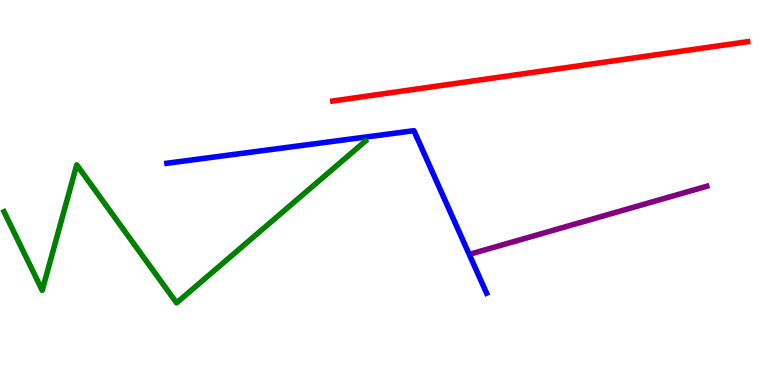[{'lines': ['blue', 'red'], 'intersections': []}, {'lines': ['green', 'red'], 'intersections': []}, {'lines': ['purple', 'red'], 'intersections': []}, {'lines': ['blue', 'green'], 'intersections': []}, {'lines': ['blue', 'purple'], 'intersections': []}, {'lines': ['green', 'purple'], 'intersections': []}]